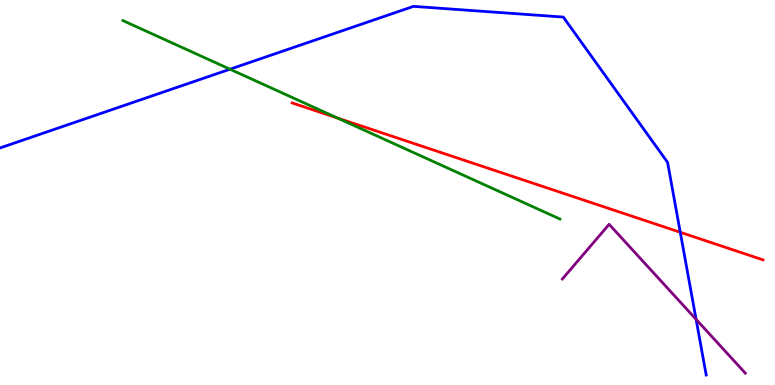[{'lines': ['blue', 'red'], 'intersections': [{'x': 8.78, 'y': 3.97}]}, {'lines': ['green', 'red'], 'intersections': [{'x': 4.36, 'y': 6.93}]}, {'lines': ['purple', 'red'], 'intersections': []}, {'lines': ['blue', 'green'], 'intersections': [{'x': 2.97, 'y': 8.2}]}, {'lines': ['blue', 'purple'], 'intersections': [{'x': 8.98, 'y': 1.7}]}, {'lines': ['green', 'purple'], 'intersections': []}]